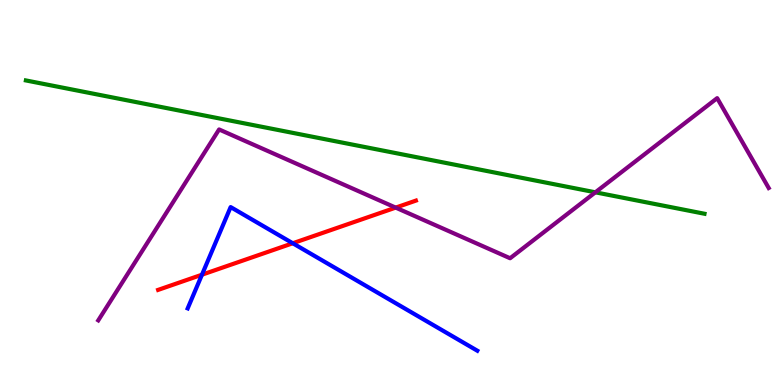[{'lines': ['blue', 'red'], 'intersections': [{'x': 2.61, 'y': 2.86}, {'x': 3.78, 'y': 3.68}]}, {'lines': ['green', 'red'], 'intersections': []}, {'lines': ['purple', 'red'], 'intersections': [{'x': 5.11, 'y': 4.61}]}, {'lines': ['blue', 'green'], 'intersections': []}, {'lines': ['blue', 'purple'], 'intersections': []}, {'lines': ['green', 'purple'], 'intersections': [{'x': 7.68, 'y': 5.0}]}]